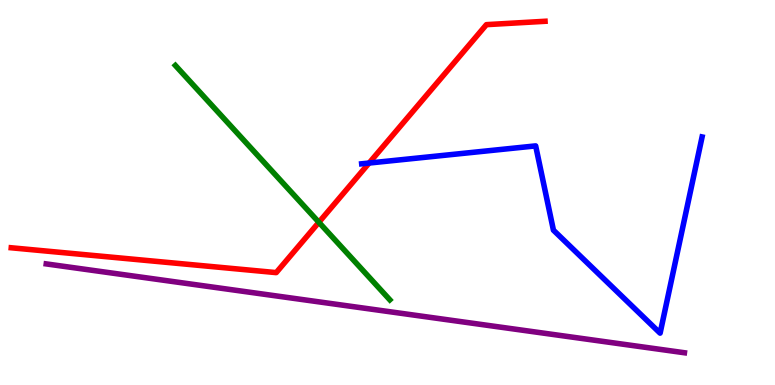[{'lines': ['blue', 'red'], 'intersections': [{'x': 4.76, 'y': 5.77}]}, {'lines': ['green', 'red'], 'intersections': [{'x': 4.11, 'y': 4.23}]}, {'lines': ['purple', 'red'], 'intersections': []}, {'lines': ['blue', 'green'], 'intersections': []}, {'lines': ['blue', 'purple'], 'intersections': []}, {'lines': ['green', 'purple'], 'intersections': []}]